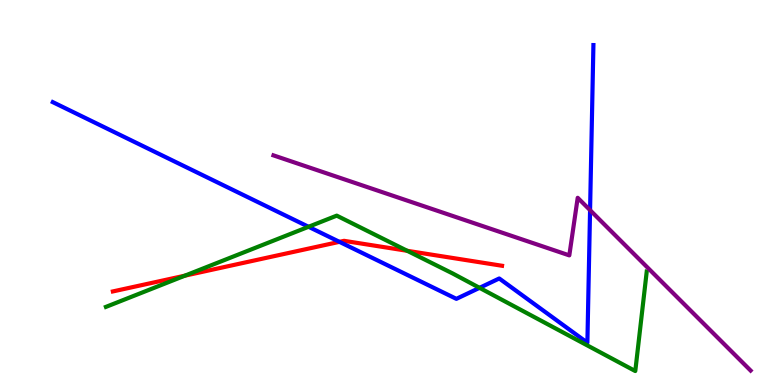[{'lines': ['blue', 'red'], 'intersections': [{'x': 4.38, 'y': 3.72}]}, {'lines': ['green', 'red'], 'intersections': [{'x': 2.39, 'y': 2.84}, {'x': 5.25, 'y': 3.49}]}, {'lines': ['purple', 'red'], 'intersections': []}, {'lines': ['blue', 'green'], 'intersections': [{'x': 3.98, 'y': 4.11}, {'x': 6.19, 'y': 2.52}]}, {'lines': ['blue', 'purple'], 'intersections': [{'x': 7.61, 'y': 4.54}]}, {'lines': ['green', 'purple'], 'intersections': []}]